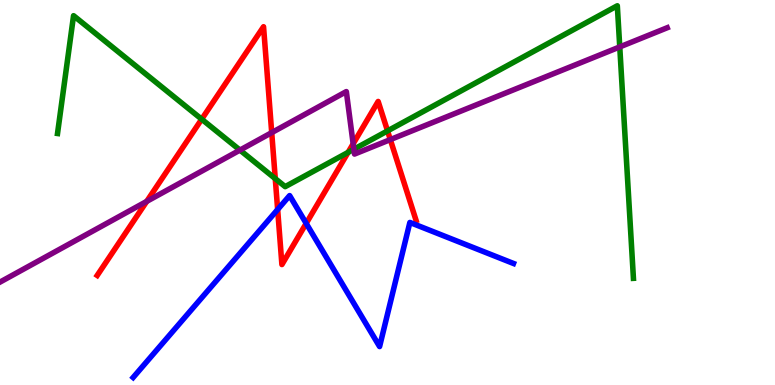[{'lines': ['blue', 'red'], 'intersections': [{'x': 3.58, 'y': 4.56}, {'x': 3.95, 'y': 4.2}]}, {'lines': ['green', 'red'], 'intersections': [{'x': 2.6, 'y': 6.9}, {'x': 3.55, 'y': 5.36}, {'x': 4.49, 'y': 6.04}, {'x': 5.0, 'y': 6.6}]}, {'lines': ['purple', 'red'], 'intersections': [{'x': 1.89, 'y': 4.77}, {'x': 3.51, 'y': 6.56}, {'x': 4.56, 'y': 6.27}, {'x': 5.04, 'y': 6.37}]}, {'lines': ['blue', 'green'], 'intersections': []}, {'lines': ['blue', 'purple'], 'intersections': []}, {'lines': ['green', 'purple'], 'intersections': [{'x': 3.1, 'y': 6.1}, {'x': 4.57, 'y': 6.12}, {'x': 8.0, 'y': 8.78}]}]